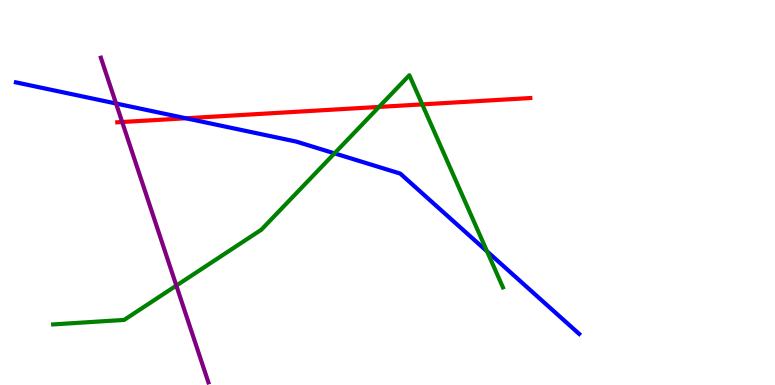[{'lines': ['blue', 'red'], 'intersections': [{'x': 2.4, 'y': 6.93}]}, {'lines': ['green', 'red'], 'intersections': [{'x': 4.89, 'y': 7.22}, {'x': 5.45, 'y': 7.29}]}, {'lines': ['purple', 'red'], 'intersections': [{'x': 1.58, 'y': 6.83}]}, {'lines': ['blue', 'green'], 'intersections': [{'x': 4.32, 'y': 6.02}, {'x': 6.28, 'y': 3.47}]}, {'lines': ['blue', 'purple'], 'intersections': [{'x': 1.5, 'y': 7.31}]}, {'lines': ['green', 'purple'], 'intersections': [{'x': 2.28, 'y': 2.58}]}]